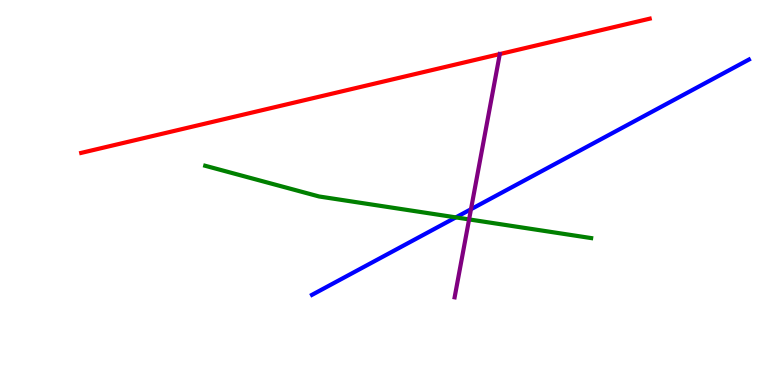[{'lines': ['blue', 'red'], 'intersections': []}, {'lines': ['green', 'red'], 'intersections': []}, {'lines': ['purple', 'red'], 'intersections': [{'x': 6.45, 'y': 8.6}]}, {'lines': ['blue', 'green'], 'intersections': [{'x': 5.88, 'y': 4.35}]}, {'lines': ['blue', 'purple'], 'intersections': [{'x': 6.08, 'y': 4.57}]}, {'lines': ['green', 'purple'], 'intersections': [{'x': 6.05, 'y': 4.3}]}]